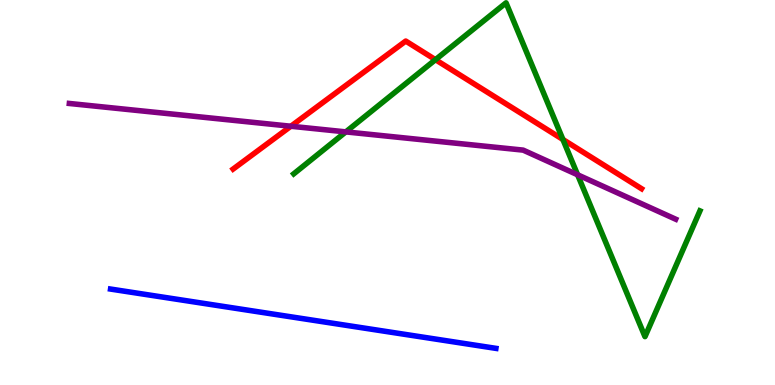[{'lines': ['blue', 'red'], 'intersections': []}, {'lines': ['green', 'red'], 'intersections': [{'x': 5.62, 'y': 8.45}, {'x': 7.26, 'y': 6.38}]}, {'lines': ['purple', 'red'], 'intersections': [{'x': 3.75, 'y': 6.72}]}, {'lines': ['blue', 'green'], 'intersections': []}, {'lines': ['blue', 'purple'], 'intersections': []}, {'lines': ['green', 'purple'], 'intersections': [{'x': 4.46, 'y': 6.57}, {'x': 7.45, 'y': 5.46}]}]